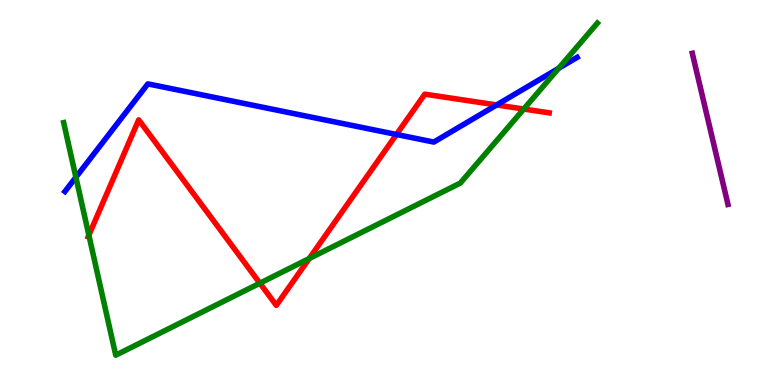[{'lines': ['blue', 'red'], 'intersections': [{'x': 5.12, 'y': 6.51}, {'x': 6.41, 'y': 7.27}]}, {'lines': ['green', 'red'], 'intersections': [{'x': 1.15, 'y': 3.89}, {'x': 3.35, 'y': 2.64}, {'x': 3.99, 'y': 3.28}, {'x': 6.76, 'y': 7.17}]}, {'lines': ['purple', 'red'], 'intersections': []}, {'lines': ['blue', 'green'], 'intersections': [{'x': 0.979, 'y': 5.4}, {'x': 7.21, 'y': 8.23}]}, {'lines': ['blue', 'purple'], 'intersections': []}, {'lines': ['green', 'purple'], 'intersections': []}]